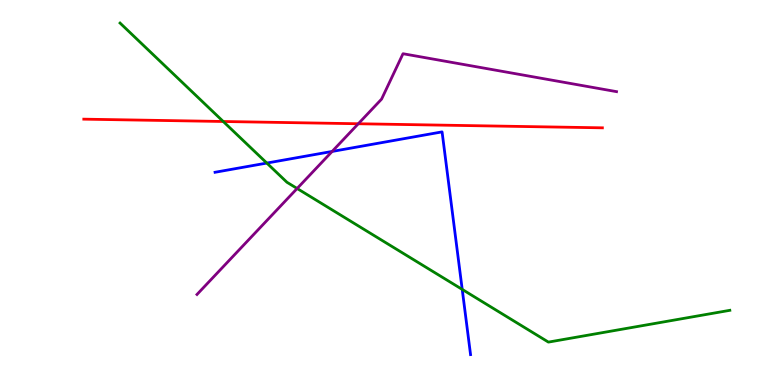[{'lines': ['blue', 'red'], 'intersections': []}, {'lines': ['green', 'red'], 'intersections': [{'x': 2.88, 'y': 6.84}]}, {'lines': ['purple', 'red'], 'intersections': [{'x': 4.62, 'y': 6.79}]}, {'lines': ['blue', 'green'], 'intersections': [{'x': 3.44, 'y': 5.76}, {'x': 5.96, 'y': 2.48}]}, {'lines': ['blue', 'purple'], 'intersections': [{'x': 4.29, 'y': 6.07}]}, {'lines': ['green', 'purple'], 'intersections': [{'x': 3.83, 'y': 5.1}]}]